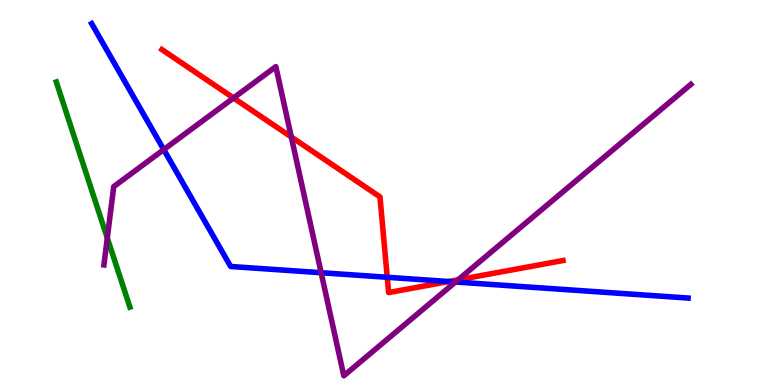[{'lines': ['blue', 'red'], 'intersections': [{'x': 5.0, 'y': 2.8}, {'x': 5.79, 'y': 2.69}]}, {'lines': ['green', 'red'], 'intersections': []}, {'lines': ['purple', 'red'], 'intersections': [{'x': 3.01, 'y': 7.46}, {'x': 3.76, 'y': 6.44}, {'x': 5.91, 'y': 2.73}]}, {'lines': ['blue', 'green'], 'intersections': []}, {'lines': ['blue', 'purple'], 'intersections': [{'x': 2.11, 'y': 6.11}, {'x': 4.14, 'y': 2.92}, {'x': 5.88, 'y': 2.68}]}, {'lines': ['green', 'purple'], 'intersections': [{'x': 1.38, 'y': 3.82}]}]